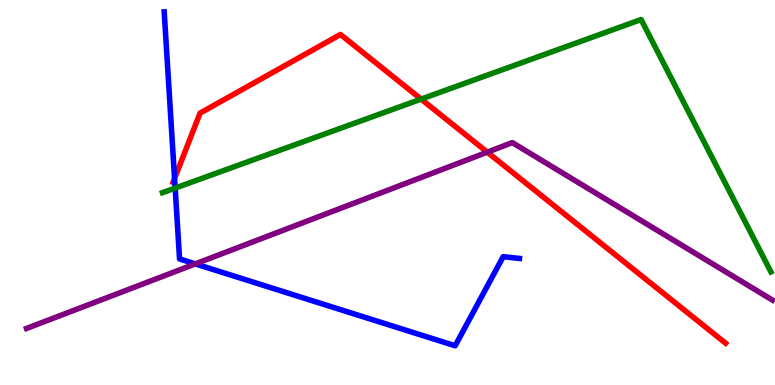[{'lines': ['blue', 'red'], 'intersections': [{'x': 2.25, 'y': 5.36}]}, {'lines': ['green', 'red'], 'intersections': [{'x': 5.43, 'y': 7.43}]}, {'lines': ['purple', 'red'], 'intersections': [{'x': 6.29, 'y': 6.05}]}, {'lines': ['blue', 'green'], 'intersections': [{'x': 2.26, 'y': 5.11}]}, {'lines': ['blue', 'purple'], 'intersections': [{'x': 2.52, 'y': 3.15}]}, {'lines': ['green', 'purple'], 'intersections': []}]